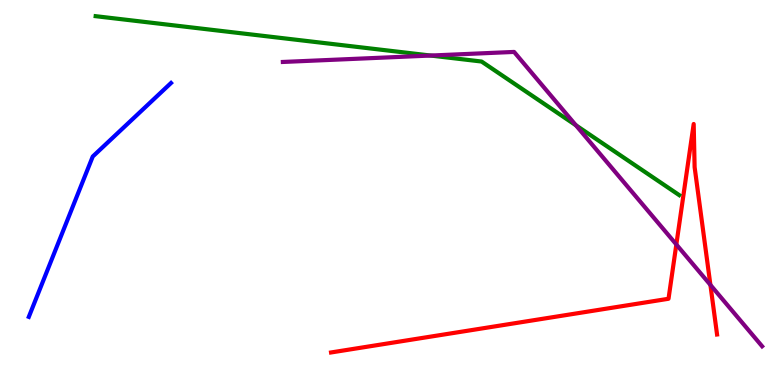[{'lines': ['blue', 'red'], 'intersections': []}, {'lines': ['green', 'red'], 'intersections': []}, {'lines': ['purple', 'red'], 'intersections': [{'x': 8.73, 'y': 3.65}, {'x': 9.17, 'y': 2.6}]}, {'lines': ['blue', 'green'], 'intersections': []}, {'lines': ['blue', 'purple'], 'intersections': []}, {'lines': ['green', 'purple'], 'intersections': [{'x': 5.56, 'y': 8.56}, {'x': 7.43, 'y': 6.75}]}]